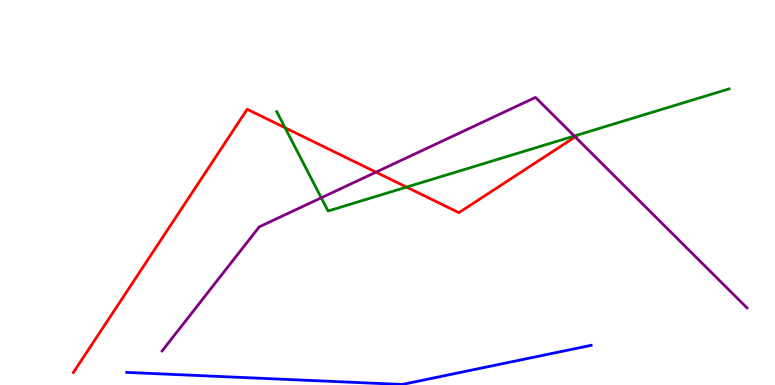[{'lines': ['blue', 'red'], 'intersections': []}, {'lines': ['green', 'red'], 'intersections': [{'x': 3.68, 'y': 6.68}, {'x': 5.25, 'y': 5.14}]}, {'lines': ['purple', 'red'], 'intersections': [{'x': 4.85, 'y': 5.53}, {'x': 7.42, 'y': 6.44}]}, {'lines': ['blue', 'green'], 'intersections': []}, {'lines': ['blue', 'purple'], 'intersections': []}, {'lines': ['green', 'purple'], 'intersections': [{'x': 4.15, 'y': 4.86}, {'x': 7.41, 'y': 6.47}]}]